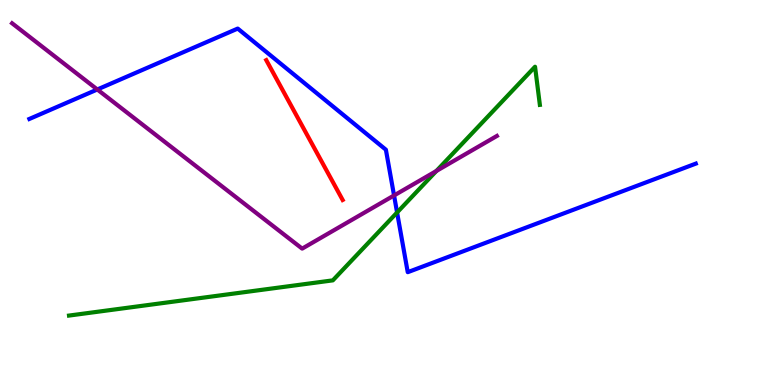[{'lines': ['blue', 'red'], 'intersections': []}, {'lines': ['green', 'red'], 'intersections': []}, {'lines': ['purple', 'red'], 'intersections': []}, {'lines': ['blue', 'green'], 'intersections': [{'x': 5.12, 'y': 4.48}]}, {'lines': ['blue', 'purple'], 'intersections': [{'x': 1.26, 'y': 7.68}, {'x': 5.08, 'y': 4.92}]}, {'lines': ['green', 'purple'], 'intersections': [{'x': 5.63, 'y': 5.56}]}]